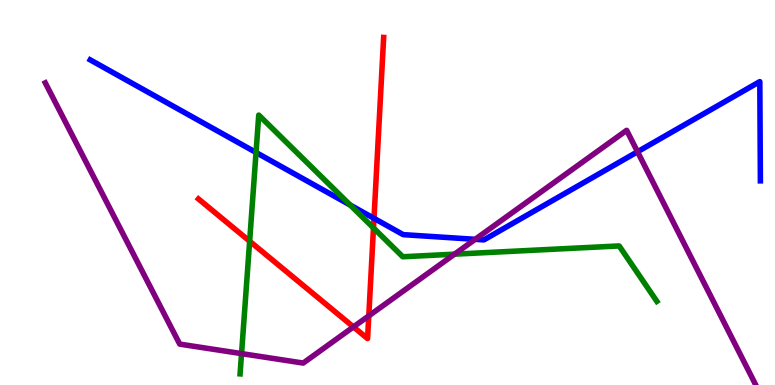[{'lines': ['blue', 'red'], 'intersections': [{'x': 4.83, 'y': 4.33}]}, {'lines': ['green', 'red'], 'intersections': [{'x': 3.22, 'y': 3.74}, {'x': 4.82, 'y': 4.08}]}, {'lines': ['purple', 'red'], 'intersections': [{'x': 4.56, 'y': 1.51}, {'x': 4.76, 'y': 1.8}]}, {'lines': ['blue', 'green'], 'intersections': [{'x': 3.3, 'y': 6.04}, {'x': 4.52, 'y': 4.67}]}, {'lines': ['blue', 'purple'], 'intersections': [{'x': 6.13, 'y': 3.78}, {'x': 8.23, 'y': 6.06}]}, {'lines': ['green', 'purple'], 'intersections': [{'x': 3.12, 'y': 0.815}, {'x': 5.86, 'y': 3.4}]}]